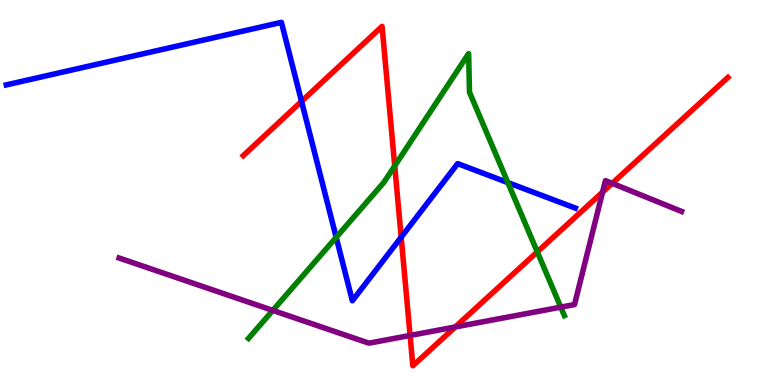[{'lines': ['blue', 'red'], 'intersections': [{'x': 3.89, 'y': 7.37}, {'x': 5.18, 'y': 3.84}]}, {'lines': ['green', 'red'], 'intersections': [{'x': 5.09, 'y': 5.69}, {'x': 6.93, 'y': 3.46}]}, {'lines': ['purple', 'red'], 'intersections': [{'x': 5.29, 'y': 1.29}, {'x': 5.87, 'y': 1.51}, {'x': 7.78, 'y': 5.01}, {'x': 7.9, 'y': 5.24}]}, {'lines': ['blue', 'green'], 'intersections': [{'x': 4.34, 'y': 3.84}, {'x': 6.55, 'y': 5.26}]}, {'lines': ['blue', 'purple'], 'intersections': []}, {'lines': ['green', 'purple'], 'intersections': [{'x': 3.52, 'y': 1.94}, {'x': 7.24, 'y': 2.02}]}]